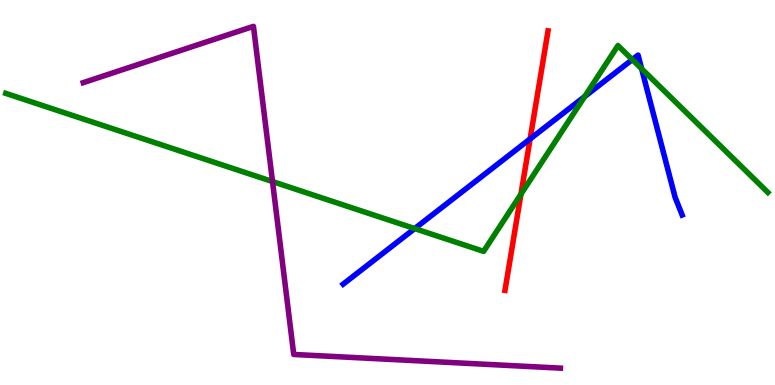[{'lines': ['blue', 'red'], 'intersections': [{'x': 6.84, 'y': 6.39}]}, {'lines': ['green', 'red'], 'intersections': [{'x': 6.72, 'y': 4.96}]}, {'lines': ['purple', 'red'], 'intersections': []}, {'lines': ['blue', 'green'], 'intersections': [{'x': 5.35, 'y': 4.06}, {'x': 7.54, 'y': 7.49}, {'x': 8.16, 'y': 8.45}, {'x': 8.28, 'y': 8.21}]}, {'lines': ['blue', 'purple'], 'intersections': []}, {'lines': ['green', 'purple'], 'intersections': [{'x': 3.52, 'y': 5.28}]}]